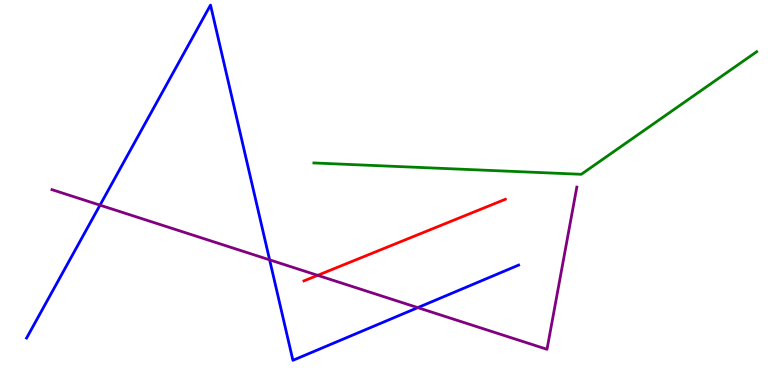[{'lines': ['blue', 'red'], 'intersections': []}, {'lines': ['green', 'red'], 'intersections': []}, {'lines': ['purple', 'red'], 'intersections': [{'x': 4.1, 'y': 2.85}]}, {'lines': ['blue', 'green'], 'intersections': []}, {'lines': ['blue', 'purple'], 'intersections': [{'x': 1.29, 'y': 4.67}, {'x': 3.48, 'y': 3.25}, {'x': 5.39, 'y': 2.01}]}, {'lines': ['green', 'purple'], 'intersections': []}]